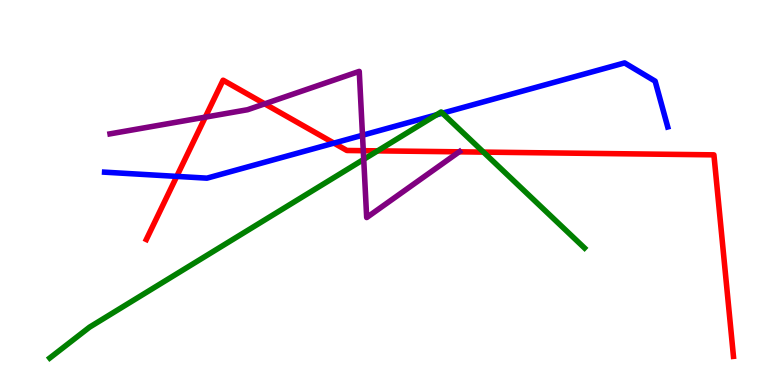[{'lines': ['blue', 'red'], 'intersections': [{'x': 2.28, 'y': 5.42}, {'x': 4.31, 'y': 6.28}]}, {'lines': ['green', 'red'], 'intersections': [{'x': 4.87, 'y': 6.08}, {'x': 6.24, 'y': 6.05}]}, {'lines': ['purple', 'red'], 'intersections': [{'x': 2.65, 'y': 6.96}, {'x': 3.42, 'y': 7.3}, {'x': 4.69, 'y': 6.09}, {'x': 5.92, 'y': 6.06}]}, {'lines': ['blue', 'green'], 'intersections': [{'x': 5.63, 'y': 7.02}, {'x': 5.71, 'y': 7.06}]}, {'lines': ['blue', 'purple'], 'intersections': [{'x': 4.68, 'y': 6.49}]}, {'lines': ['green', 'purple'], 'intersections': [{'x': 4.69, 'y': 5.86}]}]